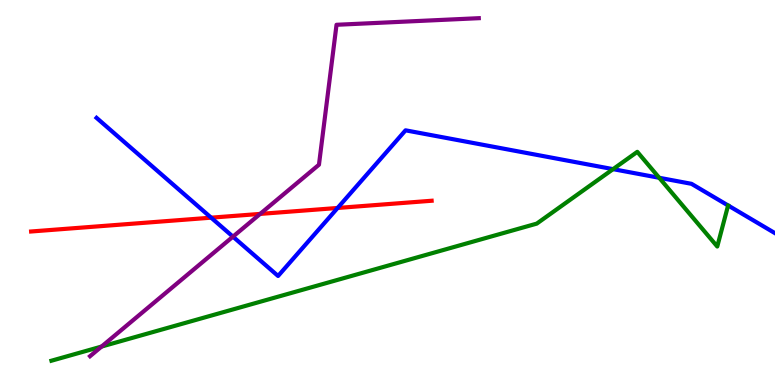[{'lines': ['blue', 'red'], 'intersections': [{'x': 2.72, 'y': 4.35}, {'x': 4.36, 'y': 4.6}]}, {'lines': ['green', 'red'], 'intersections': []}, {'lines': ['purple', 'red'], 'intersections': [{'x': 3.36, 'y': 4.44}]}, {'lines': ['blue', 'green'], 'intersections': [{'x': 7.91, 'y': 5.61}, {'x': 8.51, 'y': 5.38}]}, {'lines': ['blue', 'purple'], 'intersections': [{'x': 3.01, 'y': 3.85}]}, {'lines': ['green', 'purple'], 'intersections': [{'x': 1.31, 'y': 0.999}]}]